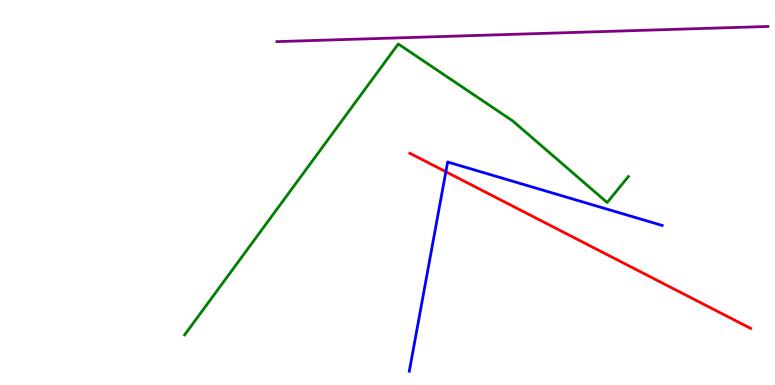[{'lines': ['blue', 'red'], 'intersections': [{'x': 5.75, 'y': 5.54}]}, {'lines': ['green', 'red'], 'intersections': []}, {'lines': ['purple', 'red'], 'intersections': []}, {'lines': ['blue', 'green'], 'intersections': []}, {'lines': ['blue', 'purple'], 'intersections': []}, {'lines': ['green', 'purple'], 'intersections': []}]